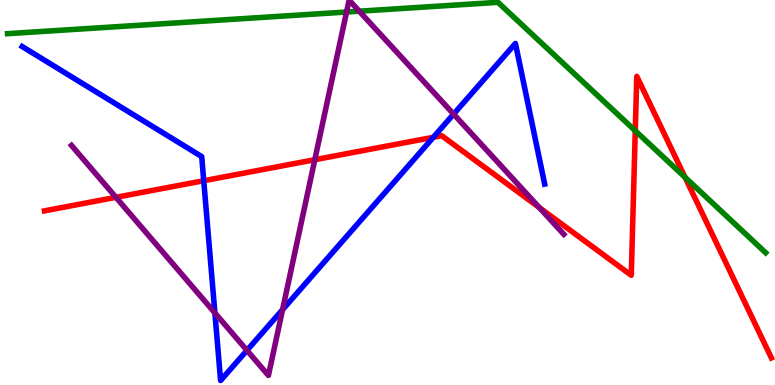[{'lines': ['blue', 'red'], 'intersections': [{'x': 2.63, 'y': 5.31}, {'x': 5.59, 'y': 6.43}]}, {'lines': ['green', 'red'], 'intersections': [{'x': 8.2, 'y': 6.6}, {'x': 8.84, 'y': 5.39}]}, {'lines': ['purple', 'red'], 'intersections': [{'x': 1.5, 'y': 4.87}, {'x': 4.06, 'y': 5.85}, {'x': 6.96, 'y': 4.61}]}, {'lines': ['blue', 'green'], 'intersections': []}, {'lines': ['blue', 'purple'], 'intersections': [{'x': 2.77, 'y': 1.87}, {'x': 3.19, 'y': 0.899}, {'x': 3.65, 'y': 1.96}, {'x': 5.85, 'y': 7.04}]}, {'lines': ['green', 'purple'], 'intersections': [{'x': 4.47, 'y': 9.69}, {'x': 4.64, 'y': 9.71}]}]